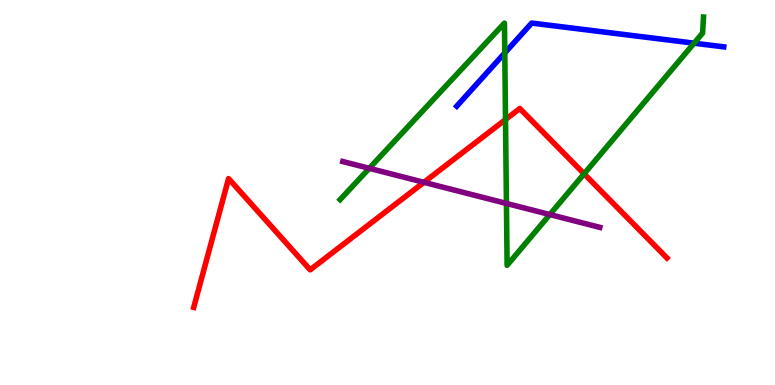[{'lines': ['blue', 'red'], 'intersections': []}, {'lines': ['green', 'red'], 'intersections': [{'x': 6.52, 'y': 6.9}, {'x': 7.54, 'y': 5.49}]}, {'lines': ['purple', 'red'], 'intersections': [{'x': 5.47, 'y': 5.26}]}, {'lines': ['blue', 'green'], 'intersections': [{'x': 6.51, 'y': 8.63}, {'x': 8.96, 'y': 8.88}]}, {'lines': ['blue', 'purple'], 'intersections': []}, {'lines': ['green', 'purple'], 'intersections': [{'x': 4.76, 'y': 5.63}, {'x': 6.53, 'y': 4.72}, {'x': 7.09, 'y': 4.43}]}]